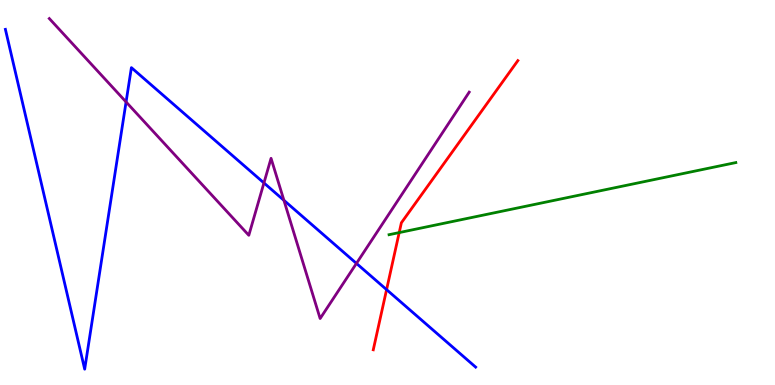[{'lines': ['blue', 'red'], 'intersections': [{'x': 4.99, 'y': 2.48}]}, {'lines': ['green', 'red'], 'intersections': [{'x': 5.15, 'y': 3.96}]}, {'lines': ['purple', 'red'], 'intersections': []}, {'lines': ['blue', 'green'], 'intersections': []}, {'lines': ['blue', 'purple'], 'intersections': [{'x': 1.63, 'y': 7.35}, {'x': 3.41, 'y': 5.25}, {'x': 3.66, 'y': 4.8}, {'x': 4.6, 'y': 3.16}]}, {'lines': ['green', 'purple'], 'intersections': []}]